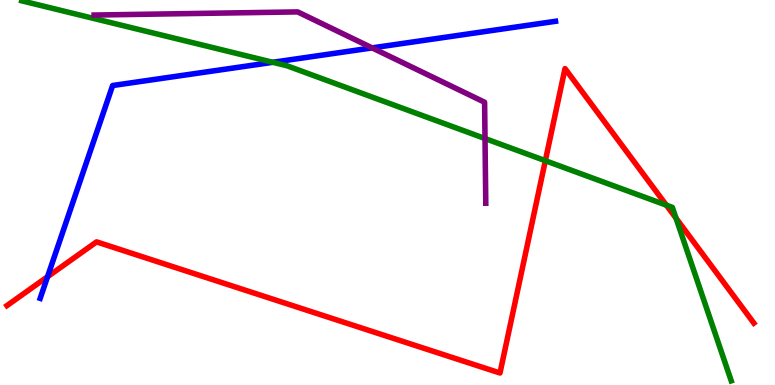[{'lines': ['blue', 'red'], 'intersections': [{'x': 0.613, 'y': 2.81}]}, {'lines': ['green', 'red'], 'intersections': [{'x': 7.04, 'y': 5.83}, {'x': 8.6, 'y': 4.67}, {'x': 8.72, 'y': 4.33}]}, {'lines': ['purple', 'red'], 'intersections': []}, {'lines': ['blue', 'green'], 'intersections': [{'x': 3.52, 'y': 8.38}]}, {'lines': ['blue', 'purple'], 'intersections': [{'x': 4.8, 'y': 8.76}]}, {'lines': ['green', 'purple'], 'intersections': [{'x': 6.26, 'y': 6.4}]}]